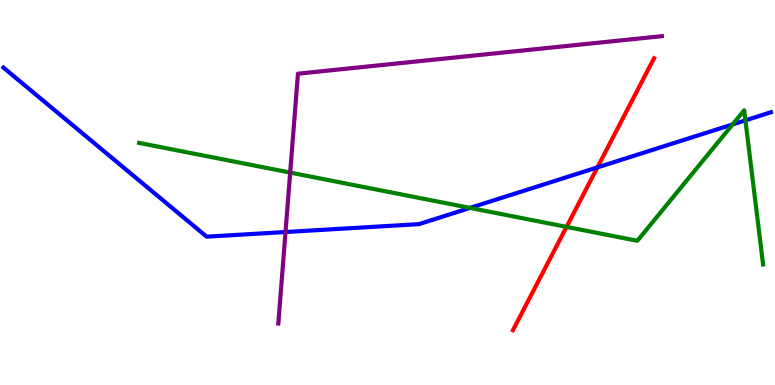[{'lines': ['blue', 'red'], 'intersections': [{'x': 7.71, 'y': 5.65}]}, {'lines': ['green', 'red'], 'intersections': [{'x': 7.31, 'y': 4.11}]}, {'lines': ['purple', 'red'], 'intersections': []}, {'lines': ['blue', 'green'], 'intersections': [{'x': 6.06, 'y': 4.6}, {'x': 9.45, 'y': 6.77}, {'x': 9.62, 'y': 6.87}]}, {'lines': ['blue', 'purple'], 'intersections': [{'x': 3.68, 'y': 3.97}]}, {'lines': ['green', 'purple'], 'intersections': [{'x': 3.74, 'y': 5.52}]}]